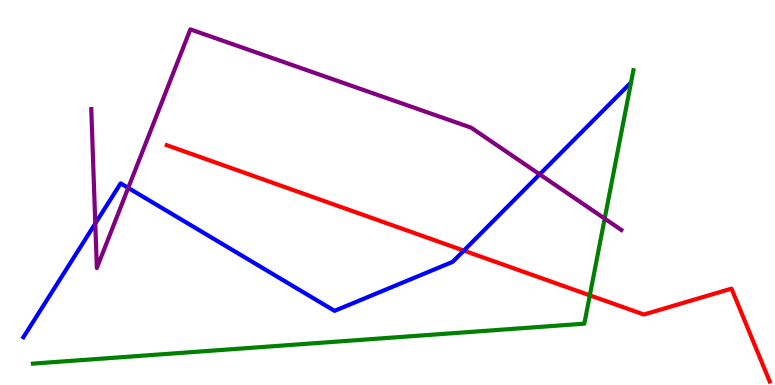[{'lines': ['blue', 'red'], 'intersections': [{'x': 5.98, 'y': 3.49}]}, {'lines': ['green', 'red'], 'intersections': [{'x': 7.61, 'y': 2.33}]}, {'lines': ['purple', 'red'], 'intersections': []}, {'lines': ['blue', 'green'], 'intersections': []}, {'lines': ['blue', 'purple'], 'intersections': [{'x': 1.23, 'y': 4.19}, {'x': 1.65, 'y': 5.12}, {'x': 6.96, 'y': 5.47}]}, {'lines': ['green', 'purple'], 'intersections': [{'x': 7.8, 'y': 4.32}]}]